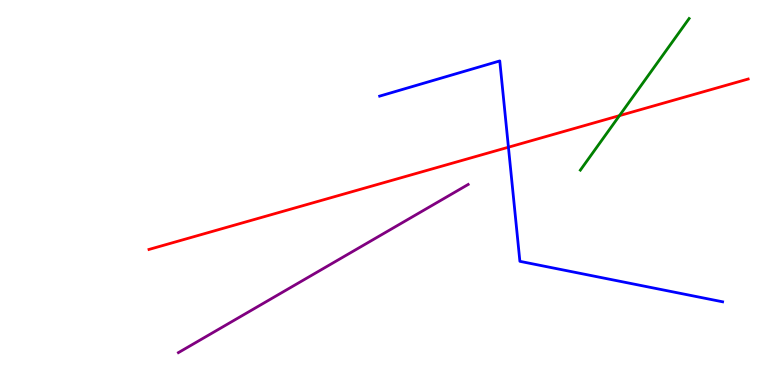[{'lines': ['blue', 'red'], 'intersections': [{'x': 6.56, 'y': 6.18}]}, {'lines': ['green', 'red'], 'intersections': [{'x': 7.99, 'y': 7.0}]}, {'lines': ['purple', 'red'], 'intersections': []}, {'lines': ['blue', 'green'], 'intersections': []}, {'lines': ['blue', 'purple'], 'intersections': []}, {'lines': ['green', 'purple'], 'intersections': []}]